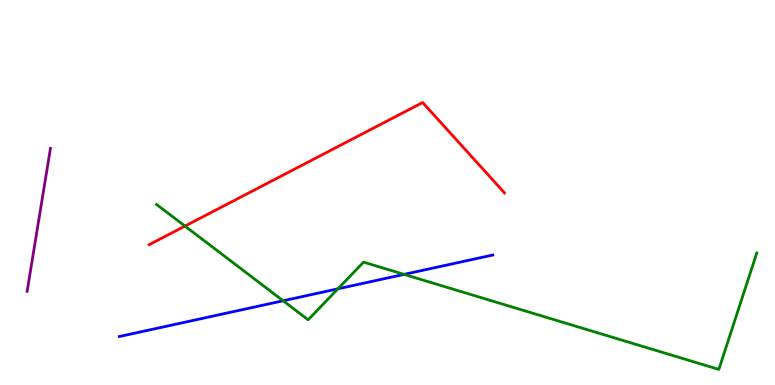[{'lines': ['blue', 'red'], 'intersections': []}, {'lines': ['green', 'red'], 'intersections': [{'x': 2.39, 'y': 4.13}]}, {'lines': ['purple', 'red'], 'intersections': []}, {'lines': ['blue', 'green'], 'intersections': [{'x': 3.65, 'y': 2.19}, {'x': 4.36, 'y': 2.5}, {'x': 5.21, 'y': 2.87}]}, {'lines': ['blue', 'purple'], 'intersections': []}, {'lines': ['green', 'purple'], 'intersections': []}]